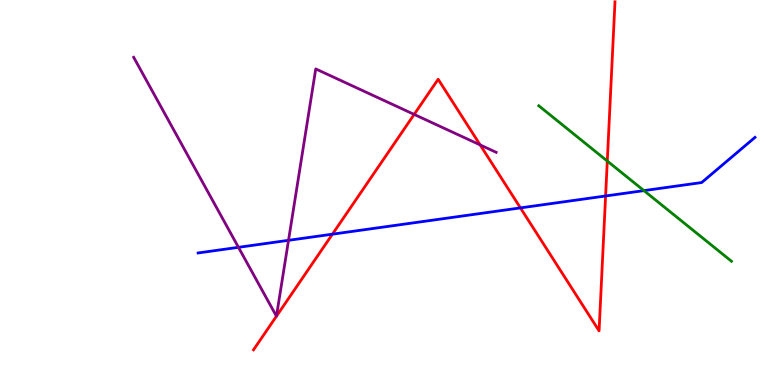[{'lines': ['blue', 'red'], 'intersections': [{'x': 4.29, 'y': 3.92}, {'x': 6.72, 'y': 4.6}, {'x': 7.81, 'y': 4.91}]}, {'lines': ['green', 'red'], 'intersections': [{'x': 7.84, 'y': 5.82}]}, {'lines': ['purple', 'red'], 'intersections': [{'x': 3.57, 'y': 1.79}, {'x': 3.57, 'y': 1.79}, {'x': 5.34, 'y': 7.03}, {'x': 6.2, 'y': 6.24}]}, {'lines': ['blue', 'green'], 'intersections': [{'x': 8.31, 'y': 5.05}]}, {'lines': ['blue', 'purple'], 'intersections': [{'x': 3.08, 'y': 3.58}, {'x': 3.72, 'y': 3.76}]}, {'lines': ['green', 'purple'], 'intersections': []}]